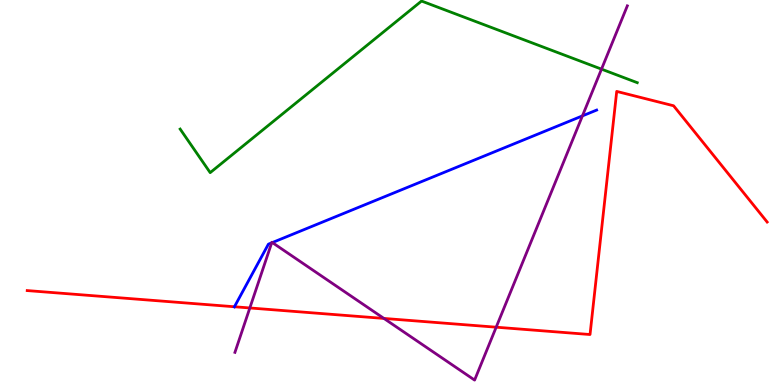[{'lines': ['blue', 'red'], 'intersections': [{'x': 3.03, 'y': 2.03}]}, {'lines': ['green', 'red'], 'intersections': []}, {'lines': ['purple', 'red'], 'intersections': [{'x': 3.22, 'y': 2.0}, {'x': 4.95, 'y': 1.73}, {'x': 6.4, 'y': 1.5}]}, {'lines': ['blue', 'green'], 'intersections': []}, {'lines': ['blue', 'purple'], 'intersections': [{'x': 3.51, 'y': 3.69}, {'x': 3.51, 'y': 3.7}, {'x': 7.52, 'y': 6.99}]}, {'lines': ['green', 'purple'], 'intersections': [{'x': 7.76, 'y': 8.2}]}]